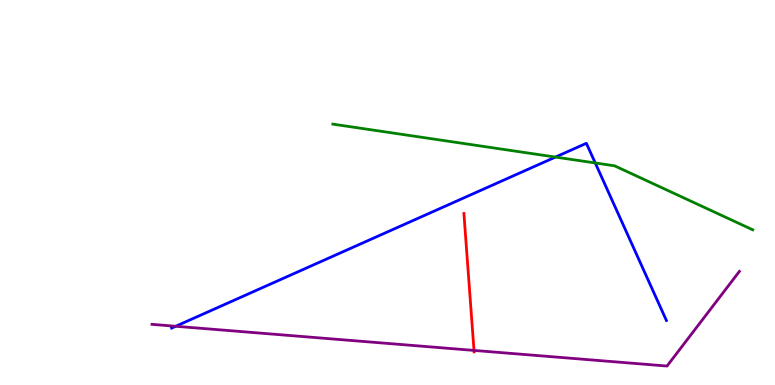[{'lines': ['blue', 'red'], 'intersections': []}, {'lines': ['green', 'red'], 'intersections': []}, {'lines': ['purple', 'red'], 'intersections': [{'x': 6.12, 'y': 0.898}]}, {'lines': ['blue', 'green'], 'intersections': [{'x': 7.17, 'y': 5.92}, {'x': 7.68, 'y': 5.77}]}, {'lines': ['blue', 'purple'], 'intersections': [{'x': 2.27, 'y': 1.53}]}, {'lines': ['green', 'purple'], 'intersections': []}]